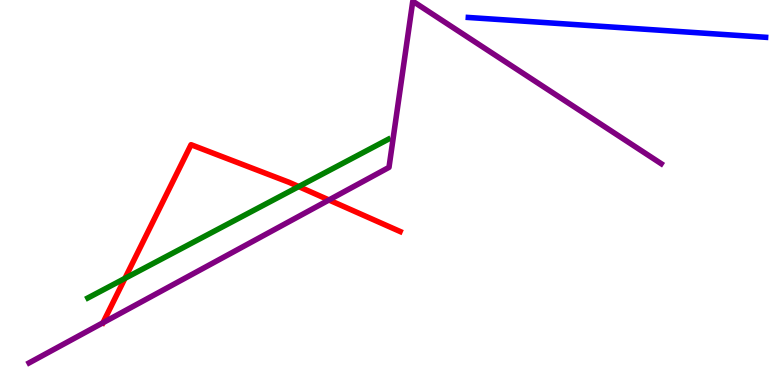[{'lines': ['blue', 'red'], 'intersections': []}, {'lines': ['green', 'red'], 'intersections': [{'x': 1.61, 'y': 2.77}, {'x': 3.85, 'y': 5.15}]}, {'lines': ['purple', 'red'], 'intersections': [{'x': 1.33, 'y': 1.62}, {'x': 4.24, 'y': 4.81}]}, {'lines': ['blue', 'green'], 'intersections': []}, {'lines': ['blue', 'purple'], 'intersections': []}, {'lines': ['green', 'purple'], 'intersections': []}]